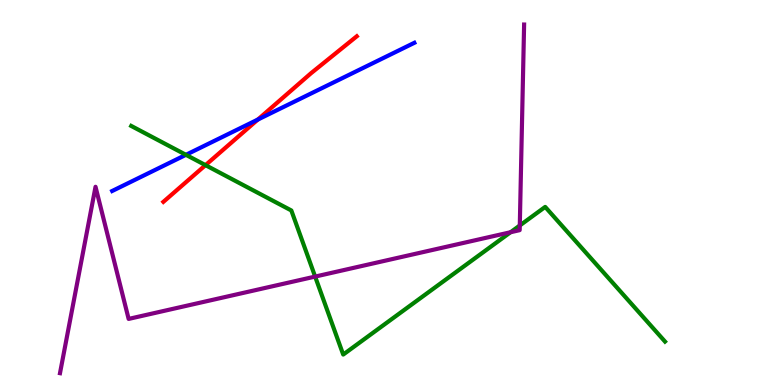[{'lines': ['blue', 'red'], 'intersections': [{'x': 3.33, 'y': 6.89}]}, {'lines': ['green', 'red'], 'intersections': [{'x': 2.65, 'y': 5.71}]}, {'lines': ['purple', 'red'], 'intersections': []}, {'lines': ['blue', 'green'], 'intersections': [{'x': 2.4, 'y': 5.98}]}, {'lines': ['blue', 'purple'], 'intersections': []}, {'lines': ['green', 'purple'], 'intersections': [{'x': 4.07, 'y': 2.82}, {'x': 6.59, 'y': 3.97}, {'x': 6.71, 'y': 4.14}]}]